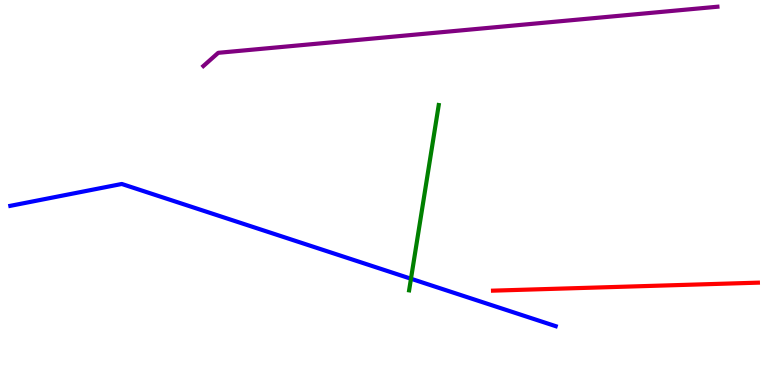[{'lines': ['blue', 'red'], 'intersections': []}, {'lines': ['green', 'red'], 'intersections': []}, {'lines': ['purple', 'red'], 'intersections': []}, {'lines': ['blue', 'green'], 'intersections': [{'x': 5.3, 'y': 2.76}]}, {'lines': ['blue', 'purple'], 'intersections': []}, {'lines': ['green', 'purple'], 'intersections': []}]